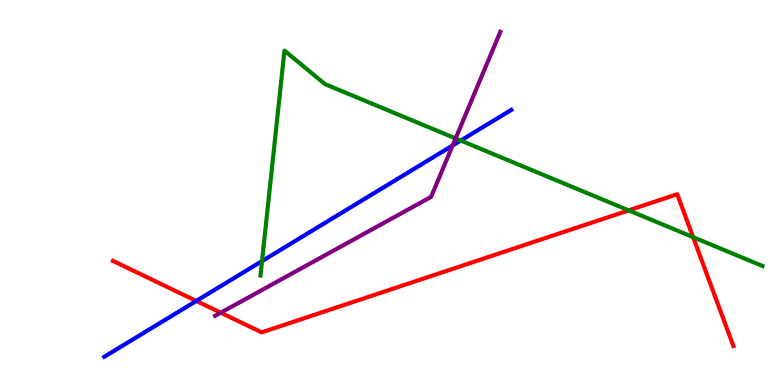[{'lines': ['blue', 'red'], 'intersections': [{'x': 2.53, 'y': 2.18}]}, {'lines': ['green', 'red'], 'intersections': [{'x': 8.11, 'y': 4.54}, {'x': 8.94, 'y': 3.84}]}, {'lines': ['purple', 'red'], 'intersections': [{'x': 2.85, 'y': 1.88}]}, {'lines': ['blue', 'green'], 'intersections': [{'x': 3.38, 'y': 3.22}, {'x': 5.95, 'y': 6.35}]}, {'lines': ['blue', 'purple'], 'intersections': [{'x': 5.84, 'y': 6.22}]}, {'lines': ['green', 'purple'], 'intersections': [{'x': 5.88, 'y': 6.4}]}]